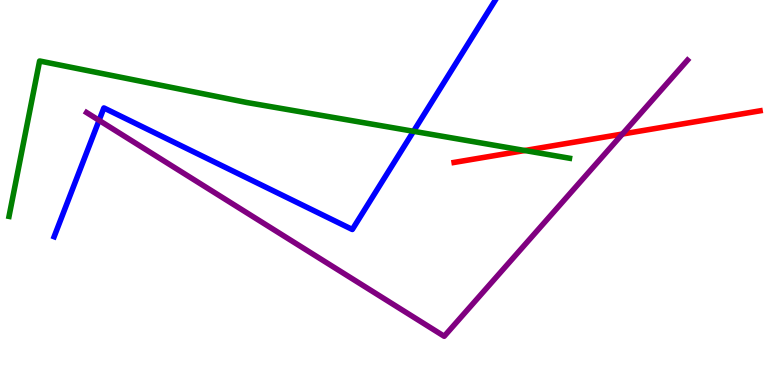[{'lines': ['blue', 'red'], 'intersections': []}, {'lines': ['green', 'red'], 'intersections': [{'x': 6.77, 'y': 6.09}]}, {'lines': ['purple', 'red'], 'intersections': [{'x': 8.03, 'y': 6.52}]}, {'lines': ['blue', 'green'], 'intersections': [{'x': 5.34, 'y': 6.59}]}, {'lines': ['blue', 'purple'], 'intersections': [{'x': 1.28, 'y': 6.87}]}, {'lines': ['green', 'purple'], 'intersections': []}]